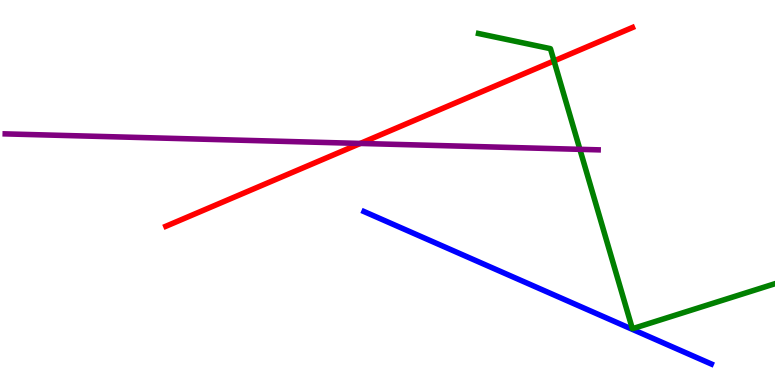[{'lines': ['blue', 'red'], 'intersections': []}, {'lines': ['green', 'red'], 'intersections': [{'x': 7.15, 'y': 8.42}]}, {'lines': ['purple', 'red'], 'intersections': [{'x': 4.65, 'y': 6.27}]}, {'lines': ['blue', 'green'], 'intersections': []}, {'lines': ['blue', 'purple'], 'intersections': []}, {'lines': ['green', 'purple'], 'intersections': [{'x': 7.48, 'y': 6.12}]}]